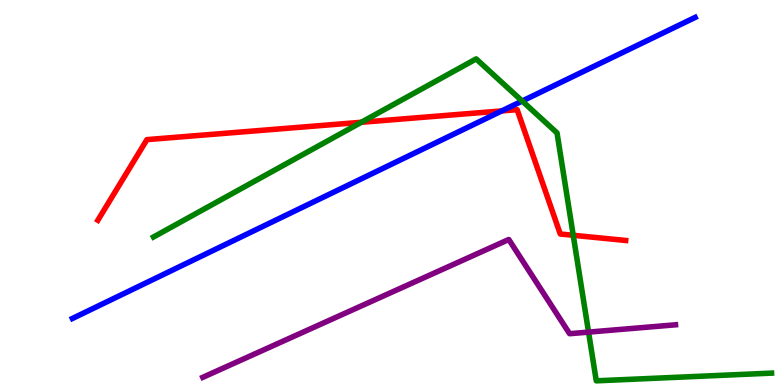[{'lines': ['blue', 'red'], 'intersections': [{'x': 6.47, 'y': 7.12}]}, {'lines': ['green', 'red'], 'intersections': [{'x': 4.66, 'y': 6.82}, {'x': 7.4, 'y': 3.89}]}, {'lines': ['purple', 'red'], 'intersections': []}, {'lines': ['blue', 'green'], 'intersections': [{'x': 6.74, 'y': 7.38}]}, {'lines': ['blue', 'purple'], 'intersections': []}, {'lines': ['green', 'purple'], 'intersections': [{'x': 7.59, 'y': 1.37}]}]